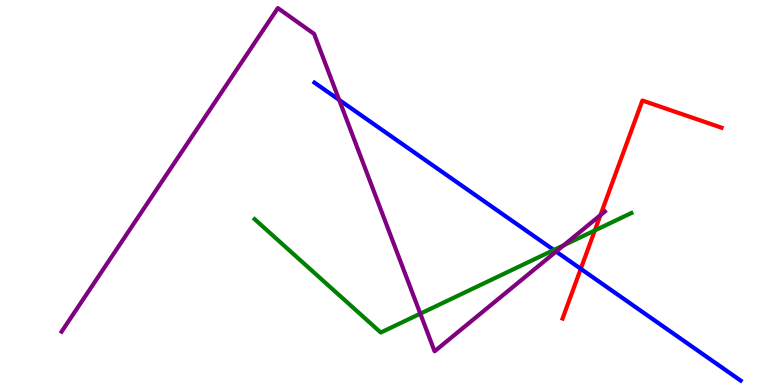[{'lines': ['blue', 'red'], 'intersections': [{'x': 7.49, 'y': 3.02}]}, {'lines': ['green', 'red'], 'intersections': [{'x': 7.68, 'y': 4.01}]}, {'lines': ['purple', 'red'], 'intersections': [{'x': 7.75, 'y': 4.41}]}, {'lines': ['blue', 'green'], 'intersections': [{'x': 7.15, 'y': 3.51}]}, {'lines': ['blue', 'purple'], 'intersections': [{'x': 4.38, 'y': 7.41}, {'x': 7.18, 'y': 3.47}]}, {'lines': ['green', 'purple'], 'intersections': [{'x': 5.42, 'y': 1.85}, {'x': 7.27, 'y': 3.63}]}]